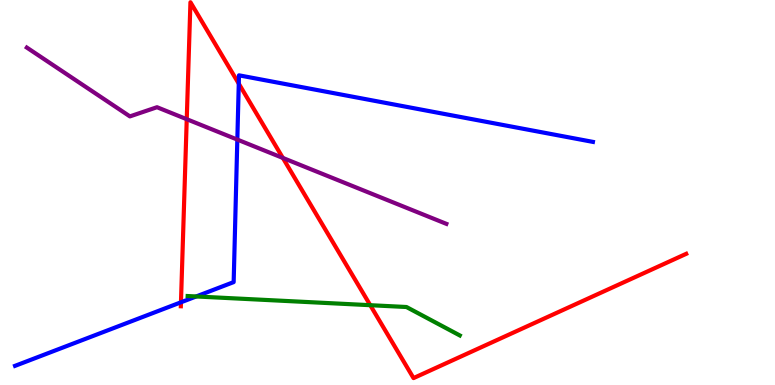[{'lines': ['blue', 'red'], 'intersections': [{'x': 2.33, 'y': 2.15}, {'x': 3.08, 'y': 7.83}]}, {'lines': ['green', 'red'], 'intersections': [{'x': 4.78, 'y': 2.07}]}, {'lines': ['purple', 'red'], 'intersections': [{'x': 2.41, 'y': 6.9}, {'x': 3.65, 'y': 5.9}]}, {'lines': ['blue', 'green'], 'intersections': [{'x': 2.53, 'y': 2.3}]}, {'lines': ['blue', 'purple'], 'intersections': [{'x': 3.06, 'y': 6.37}]}, {'lines': ['green', 'purple'], 'intersections': []}]